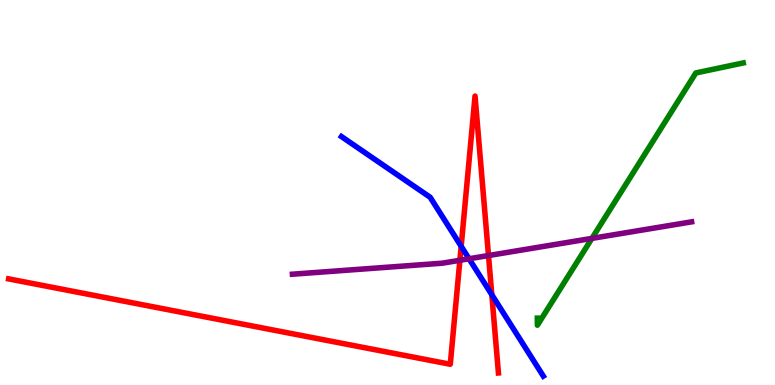[{'lines': ['blue', 'red'], 'intersections': [{'x': 5.95, 'y': 3.6}, {'x': 6.35, 'y': 2.34}]}, {'lines': ['green', 'red'], 'intersections': []}, {'lines': ['purple', 'red'], 'intersections': [{'x': 5.93, 'y': 3.24}, {'x': 6.3, 'y': 3.36}]}, {'lines': ['blue', 'green'], 'intersections': []}, {'lines': ['blue', 'purple'], 'intersections': [{'x': 6.05, 'y': 3.28}]}, {'lines': ['green', 'purple'], 'intersections': [{'x': 7.64, 'y': 3.81}]}]